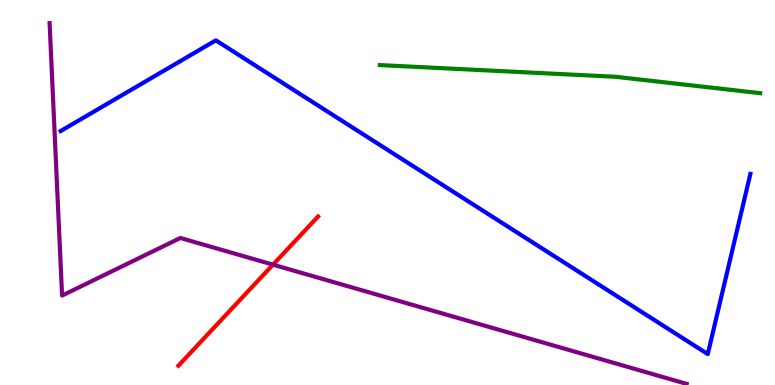[{'lines': ['blue', 'red'], 'intersections': []}, {'lines': ['green', 'red'], 'intersections': []}, {'lines': ['purple', 'red'], 'intersections': [{'x': 3.52, 'y': 3.13}]}, {'lines': ['blue', 'green'], 'intersections': []}, {'lines': ['blue', 'purple'], 'intersections': []}, {'lines': ['green', 'purple'], 'intersections': []}]